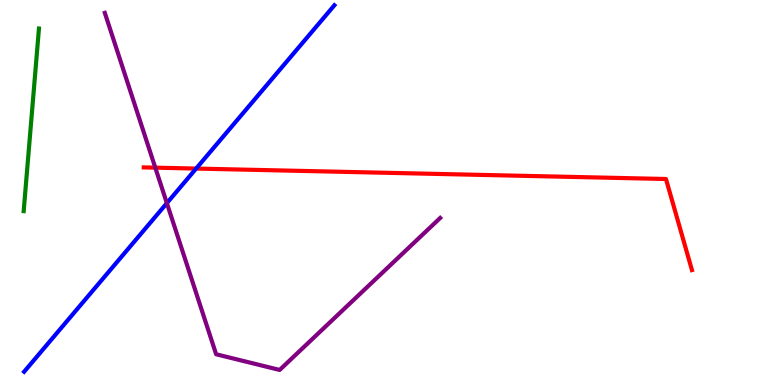[{'lines': ['blue', 'red'], 'intersections': [{'x': 2.53, 'y': 5.62}]}, {'lines': ['green', 'red'], 'intersections': []}, {'lines': ['purple', 'red'], 'intersections': [{'x': 2.0, 'y': 5.65}]}, {'lines': ['blue', 'green'], 'intersections': []}, {'lines': ['blue', 'purple'], 'intersections': [{'x': 2.15, 'y': 4.72}]}, {'lines': ['green', 'purple'], 'intersections': []}]